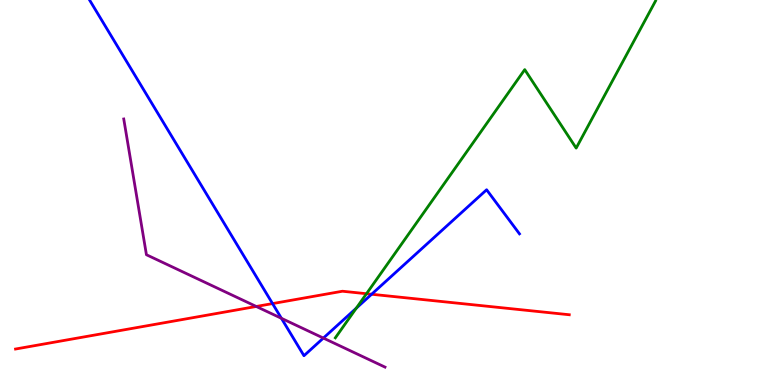[{'lines': ['blue', 'red'], 'intersections': [{'x': 3.52, 'y': 2.11}, {'x': 4.79, 'y': 2.36}]}, {'lines': ['green', 'red'], 'intersections': [{'x': 4.73, 'y': 2.37}]}, {'lines': ['purple', 'red'], 'intersections': [{'x': 3.31, 'y': 2.04}]}, {'lines': ['blue', 'green'], 'intersections': [{'x': 4.6, 'y': 1.99}]}, {'lines': ['blue', 'purple'], 'intersections': [{'x': 3.63, 'y': 1.73}, {'x': 4.17, 'y': 1.22}]}, {'lines': ['green', 'purple'], 'intersections': []}]